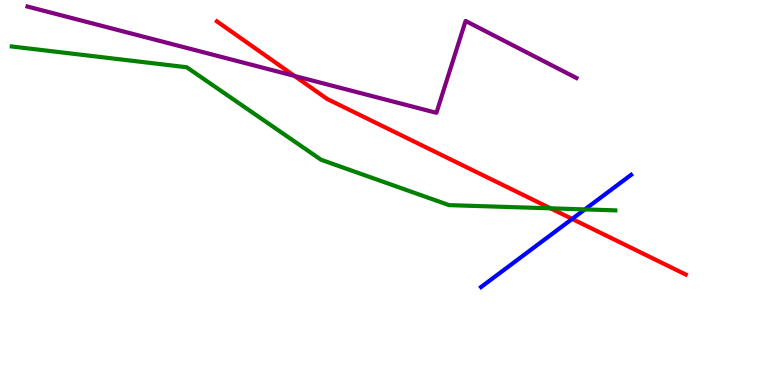[{'lines': ['blue', 'red'], 'intersections': [{'x': 7.38, 'y': 4.31}]}, {'lines': ['green', 'red'], 'intersections': [{'x': 7.1, 'y': 4.59}]}, {'lines': ['purple', 'red'], 'intersections': [{'x': 3.8, 'y': 8.03}]}, {'lines': ['blue', 'green'], 'intersections': [{'x': 7.55, 'y': 4.56}]}, {'lines': ['blue', 'purple'], 'intersections': []}, {'lines': ['green', 'purple'], 'intersections': []}]